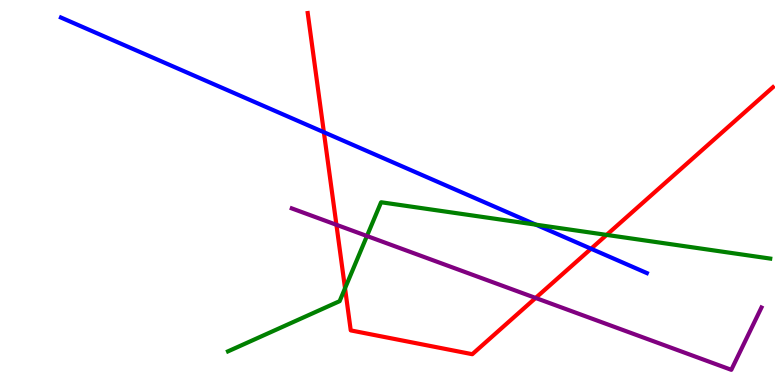[{'lines': ['blue', 'red'], 'intersections': [{'x': 4.18, 'y': 6.57}, {'x': 7.63, 'y': 3.54}]}, {'lines': ['green', 'red'], 'intersections': [{'x': 4.45, 'y': 2.51}, {'x': 7.83, 'y': 3.9}]}, {'lines': ['purple', 'red'], 'intersections': [{'x': 4.34, 'y': 4.16}, {'x': 6.91, 'y': 2.26}]}, {'lines': ['blue', 'green'], 'intersections': [{'x': 6.91, 'y': 4.16}]}, {'lines': ['blue', 'purple'], 'intersections': []}, {'lines': ['green', 'purple'], 'intersections': [{'x': 4.73, 'y': 3.87}]}]